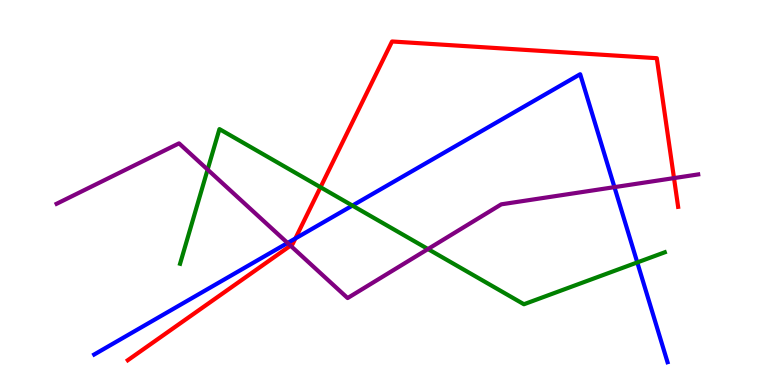[{'lines': ['blue', 'red'], 'intersections': [{'x': 3.81, 'y': 3.81}]}, {'lines': ['green', 'red'], 'intersections': [{'x': 4.14, 'y': 5.14}]}, {'lines': ['purple', 'red'], 'intersections': [{'x': 3.75, 'y': 3.62}, {'x': 8.7, 'y': 5.37}]}, {'lines': ['blue', 'green'], 'intersections': [{'x': 4.55, 'y': 4.66}, {'x': 8.22, 'y': 3.18}]}, {'lines': ['blue', 'purple'], 'intersections': [{'x': 3.71, 'y': 3.69}, {'x': 7.93, 'y': 5.14}]}, {'lines': ['green', 'purple'], 'intersections': [{'x': 2.68, 'y': 5.6}, {'x': 5.52, 'y': 3.53}]}]